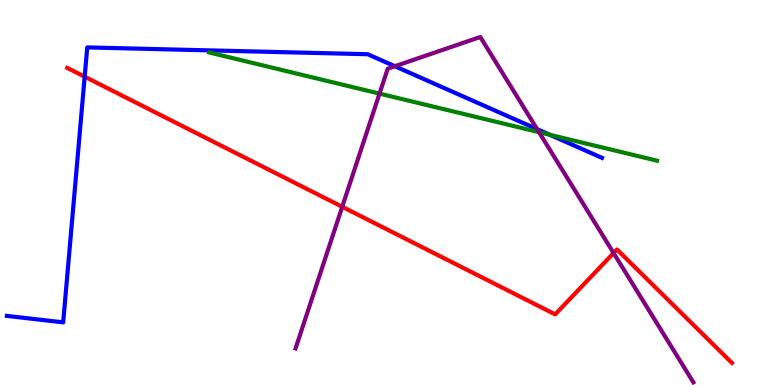[{'lines': ['blue', 'red'], 'intersections': [{'x': 1.09, 'y': 8.01}]}, {'lines': ['green', 'red'], 'intersections': []}, {'lines': ['purple', 'red'], 'intersections': [{'x': 4.42, 'y': 4.63}, {'x': 7.92, 'y': 3.43}]}, {'lines': ['blue', 'green'], 'intersections': [{'x': 7.09, 'y': 6.5}]}, {'lines': ['blue', 'purple'], 'intersections': [{'x': 5.1, 'y': 8.28}, {'x': 6.93, 'y': 6.64}]}, {'lines': ['green', 'purple'], 'intersections': [{'x': 4.9, 'y': 7.57}, {'x': 6.96, 'y': 6.57}]}]